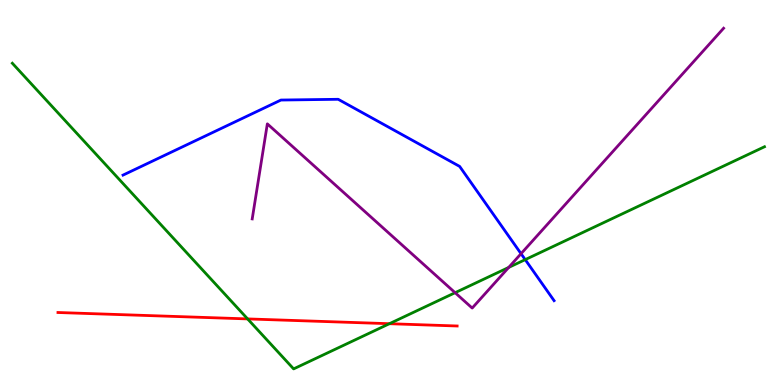[{'lines': ['blue', 'red'], 'intersections': []}, {'lines': ['green', 'red'], 'intersections': [{'x': 3.2, 'y': 1.72}, {'x': 5.02, 'y': 1.59}]}, {'lines': ['purple', 'red'], 'intersections': []}, {'lines': ['blue', 'green'], 'intersections': [{'x': 6.78, 'y': 3.26}]}, {'lines': ['blue', 'purple'], 'intersections': [{'x': 6.72, 'y': 3.41}]}, {'lines': ['green', 'purple'], 'intersections': [{'x': 5.87, 'y': 2.4}, {'x': 6.56, 'y': 3.05}]}]